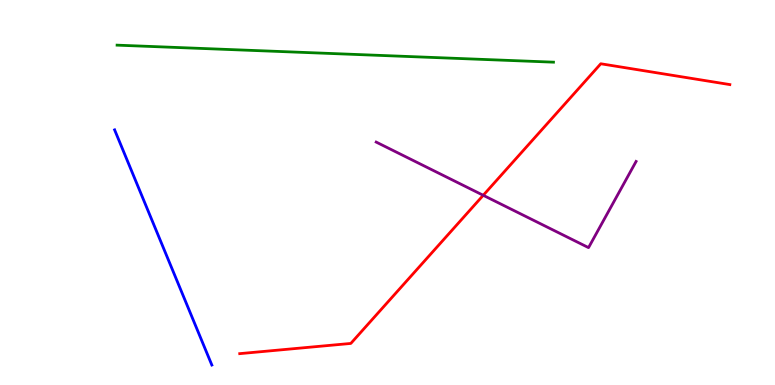[{'lines': ['blue', 'red'], 'intersections': []}, {'lines': ['green', 'red'], 'intersections': []}, {'lines': ['purple', 'red'], 'intersections': [{'x': 6.24, 'y': 4.93}]}, {'lines': ['blue', 'green'], 'intersections': []}, {'lines': ['blue', 'purple'], 'intersections': []}, {'lines': ['green', 'purple'], 'intersections': []}]